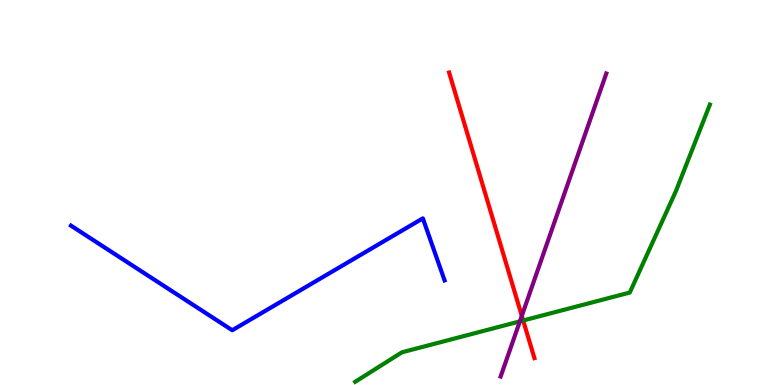[{'lines': ['blue', 'red'], 'intersections': []}, {'lines': ['green', 'red'], 'intersections': [{'x': 6.75, 'y': 1.68}]}, {'lines': ['purple', 'red'], 'intersections': [{'x': 6.73, 'y': 1.8}]}, {'lines': ['blue', 'green'], 'intersections': []}, {'lines': ['blue', 'purple'], 'intersections': []}, {'lines': ['green', 'purple'], 'intersections': [{'x': 6.71, 'y': 1.65}]}]